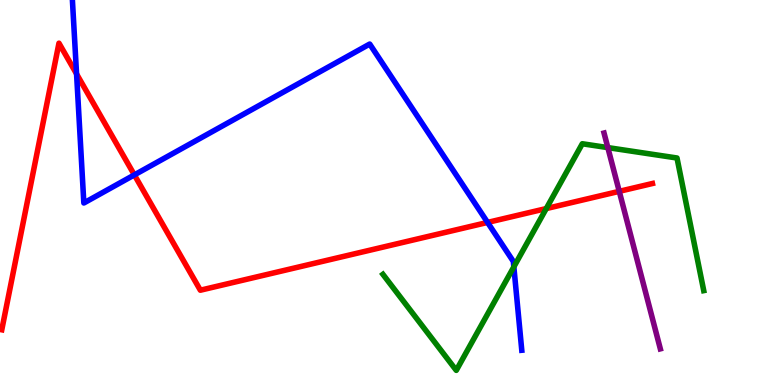[{'lines': ['blue', 'red'], 'intersections': [{'x': 0.988, 'y': 8.08}, {'x': 1.73, 'y': 5.46}, {'x': 6.29, 'y': 4.22}]}, {'lines': ['green', 'red'], 'intersections': [{'x': 7.05, 'y': 4.58}]}, {'lines': ['purple', 'red'], 'intersections': [{'x': 7.99, 'y': 5.03}]}, {'lines': ['blue', 'green'], 'intersections': [{'x': 6.63, 'y': 3.07}]}, {'lines': ['blue', 'purple'], 'intersections': []}, {'lines': ['green', 'purple'], 'intersections': [{'x': 7.84, 'y': 6.17}]}]